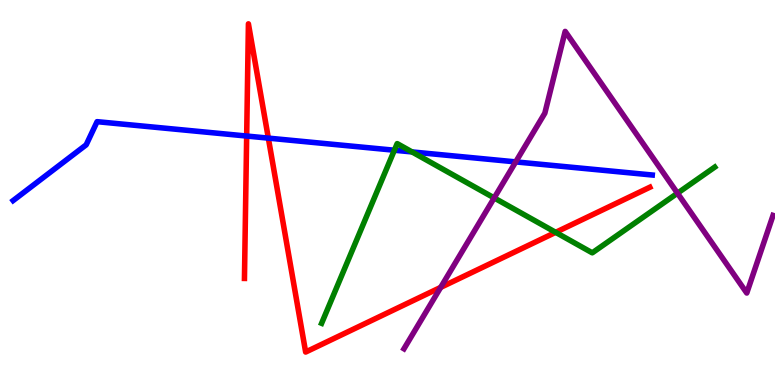[{'lines': ['blue', 'red'], 'intersections': [{'x': 3.18, 'y': 6.47}, {'x': 3.46, 'y': 6.41}]}, {'lines': ['green', 'red'], 'intersections': [{'x': 7.17, 'y': 3.97}]}, {'lines': ['purple', 'red'], 'intersections': [{'x': 5.69, 'y': 2.54}]}, {'lines': ['blue', 'green'], 'intersections': [{'x': 5.09, 'y': 6.1}, {'x': 5.32, 'y': 6.05}]}, {'lines': ['blue', 'purple'], 'intersections': [{'x': 6.65, 'y': 5.8}]}, {'lines': ['green', 'purple'], 'intersections': [{'x': 6.38, 'y': 4.86}, {'x': 8.74, 'y': 4.98}]}]